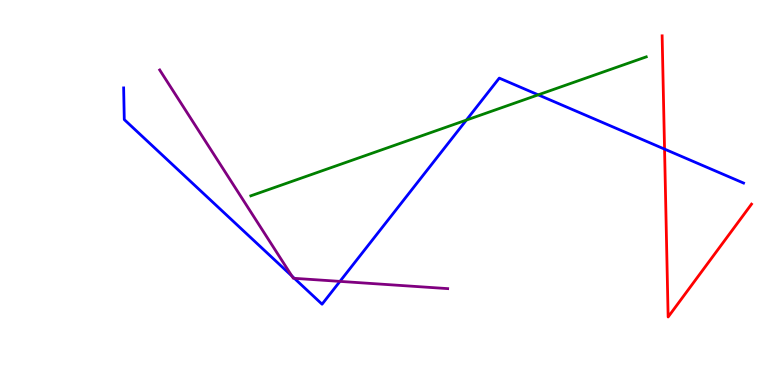[{'lines': ['blue', 'red'], 'intersections': [{'x': 8.57, 'y': 6.13}]}, {'lines': ['green', 'red'], 'intersections': []}, {'lines': ['purple', 'red'], 'intersections': []}, {'lines': ['blue', 'green'], 'intersections': [{'x': 6.02, 'y': 6.88}, {'x': 6.94, 'y': 7.54}]}, {'lines': ['blue', 'purple'], 'intersections': [{'x': 3.77, 'y': 2.83}, {'x': 3.8, 'y': 2.77}, {'x': 4.39, 'y': 2.69}]}, {'lines': ['green', 'purple'], 'intersections': []}]